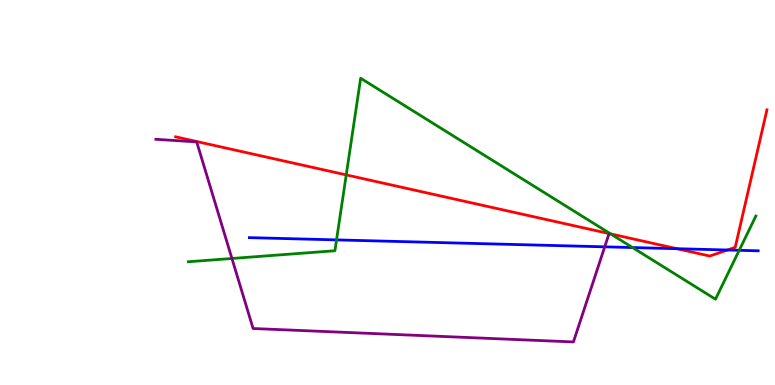[{'lines': ['blue', 'red'], 'intersections': [{'x': 8.73, 'y': 3.54}, {'x': 9.39, 'y': 3.51}]}, {'lines': ['green', 'red'], 'intersections': [{'x': 4.47, 'y': 5.46}, {'x': 7.88, 'y': 3.92}]}, {'lines': ['purple', 'red'], 'intersections': []}, {'lines': ['blue', 'green'], 'intersections': [{'x': 4.34, 'y': 3.77}, {'x': 8.16, 'y': 3.57}, {'x': 9.54, 'y': 3.5}]}, {'lines': ['blue', 'purple'], 'intersections': [{'x': 7.8, 'y': 3.59}]}, {'lines': ['green', 'purple'], 'intersections': [{'x': 2.99, 'y': 3.29}]}]